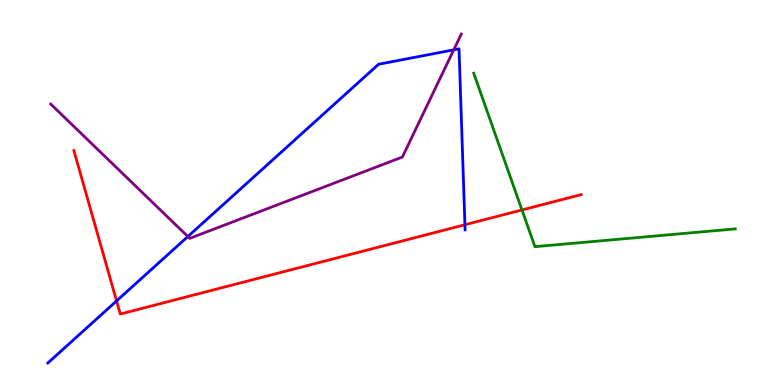[{'lines': ['blue', 'red'], 'intersections': [{'x': 1.5, 'y': 2.18}, {'x': 6.0, 'y': 4.16}]}, {'lines': ['green', 'red'], 'intersections': [{'x': 6.73, 'y': 4.55}]}, {'lines': ['purple', 'red'], 'intersections': []}, {'lines': ['blue', 'green'], 'intersections': []}, {'lines': ['blue', 'purple'], 'intersections': [{'x': 2.42, 'y': 3.86}, {'x': 5.86, 'y': 8.71}]}, {'lines': ['green', 'purple'], 'intersections': []}]